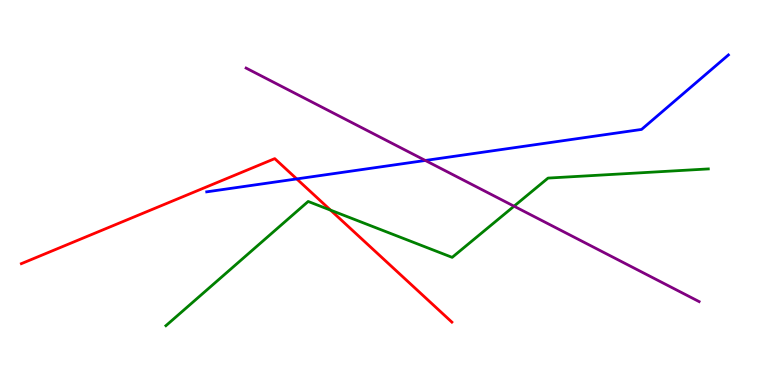[{'lines': ['blue', 'red'], 'intersections': [{'x': 3.83, 'y': 5.35}]}, {'lines': ['green', 'red'], 'intersections': [{'x': 4.27, 'y': 4.54}]}, {'lines': ['purple', 'red'], 'intersections': []}, {'lines': ['blue', 'green'], 'intersections': []}, {'lines': ['blue', 'purple'], 'intersections': [{'x': 5.49, 'y': 5.83}]}, {'lines': ['green', 'purple'], 'intersections': [{'x': 6.63, 'y': 4.64}]}]